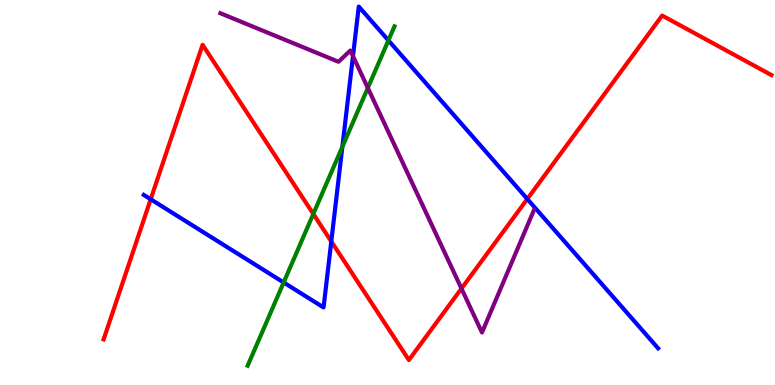[{'lines': ['blue', 'red'], 'intersections': [{'x': 1.94, 'y': 4.82}, {'x': 4.27, 'y': 3.73}, {'x': 6.8, 'y': 4.83}]}, {'lines': ['green', 'red'], 'intersections': [{'x': 4.04, 'y': 4.44}]}, {'lines': ['purple', 'red'], 'intersections': [{'x': 5.95, 'y': 2.51}]}, {'lines': ['blue', 'green'], 'intersections': [{'x': 3.66, 'y': 2.66}, {'x': 4.42, 'y': 6.19}, {'x': 5.01, 'y': 8.95}]}, {'lines': ['blue', 'purple'], 'intersections': [{'x': 4.55, 'y': 8.54}]}, {'lines': ['green', 'purple'], 'intersections': [{'x': 4.75, 'y': 7.72}]}]